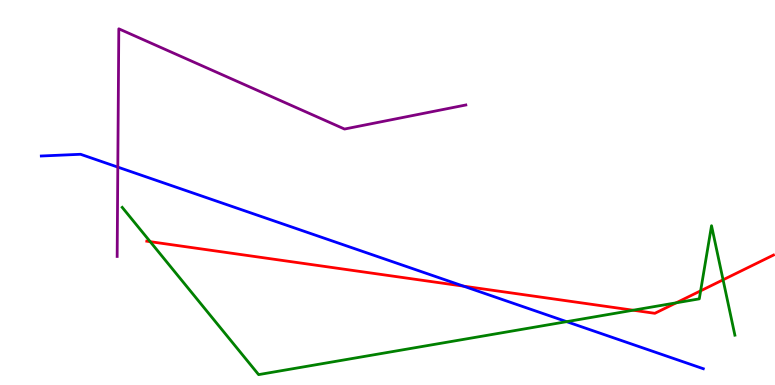[{'lines': ['blue', 'red'], 'intersections': [{'x': 5.98, 'y': 2.57}]}, {'lines': ['green', 'red'], 'intersections': [{'x': 1.94, 'y': 3.72}, {'x': 8.17, 'y': 1.94}, {'x': 8.73, 'y': 2.13}, {'x': 9.04, 'y': 2.45}, {'x': 9.33, 'y': 2.73}]}, {'lines': ['purple', 'red'], 'intersections': []}, {'lines': ['blue', 'green'], 'intersections': [{'x': 7.31, 'y': 1.65}]}, {'lines': ['blue', 'purple'], 'intersections': [{'x': 1.52, 'y': 5.66}]}, {'lines': ['green', 'purple'], 'intersections': []}]